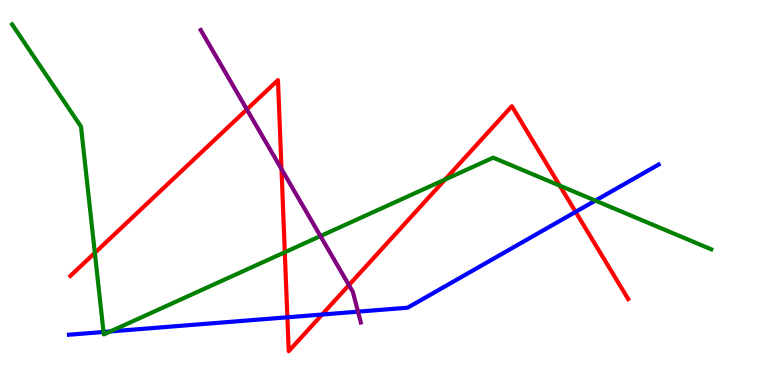[{'lines': ['blue', 'red'], 'intersections': [{'x': 3.71, 'y': 1.76}, {'x': 4.16, 'y': 1.83}, {'x': 7.43, 'y': 4.5}]}, {'lines': ['green', 'red'], 'intersections': [{'x': 1.22, 'y': 3.43}, {'x': 3.67, 'y': 3.45}, {'x': 5.74, 'y': 5.34}, {'x': 7.22, 'y': 5.18}]}, {'lines': ['purple', 'red'], 'intersections': [{'x': 3.19, 'y': 7.16}, {'x': 3.63, 'y': 5.61}, {'x': 4.5, 'y': 2.6}]}, {'lines': ['blue', 'green'], 'intersections': [{'x': 1.34, 'y': 1.38}, {'x': 1.42, 'y': 1.39}, {'x': 7.68, 'y': 4.79}]}, {'lines': ['blue', 'purple'], 'intersections': [{'x': 4.62, 'y': 1.9}]}, {'lines': ['green', 'purple'], 'intersections': [{'x': 4.13, 'y': 3.87}]}]